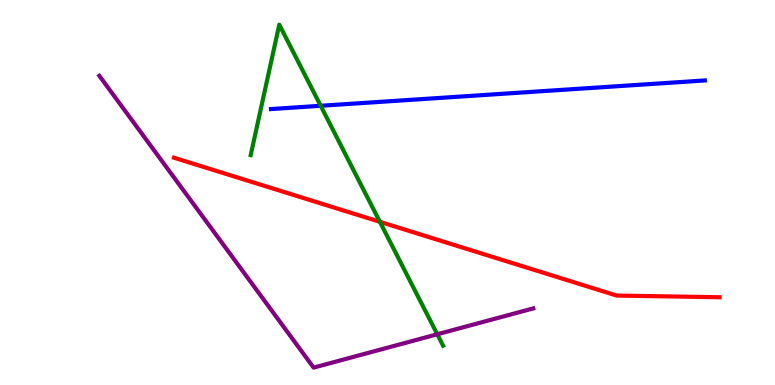[{'lines': ['blue', 'red'], 'intersections': []}, {'lines': ['green', 'red'], 'intersections': [{'x': 4.9, 'y': 4.24}]}, {'lines': ['purple', 'red'], 'intersections': []}, {'lines': ['blue', 'green'], 'intersections': [{'x': 4.14, 'y': 7.25}]}, {'lines': ['blue', 'purple'], 'intersections': []}, {'lines': ['green', 'purple'], 'intersections': [{'x': 5.64, 'y': 1.32}]}]